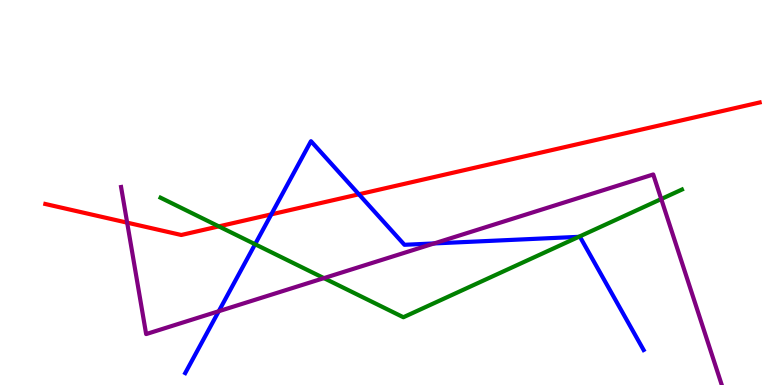[{'lines': ['blue', 'red'], 'intersections': [{'x': 3.5, 'y': 4.43}, {'x': 4.63, 'y': 4.95}]}, {'lines': ['green', 'red'], 'intersections': [{'x': 2.82, 'y': 4.12}]}, {'lines': ['purple', 'red'], 'intersections': [{'x': 1.64, 'y': 4.22}]}, {'lines': ['blue', 'green'], 'intersections': [{'x': 3.29, 'y': 3.66}, {'x': 7.47, 'y': 3.85}]}, {'lines': ['blue', 'purple'], 'intersections': [{'x': 2.82, 'y': 1.92}, {'x': 5.6, 'y': 3.68}]}, {'lines': ['green', 'purple'], 'intersections': [{'x': 4.18, 'y': 2.78}, {'x': 8.53, 'y': 4.83}]}]